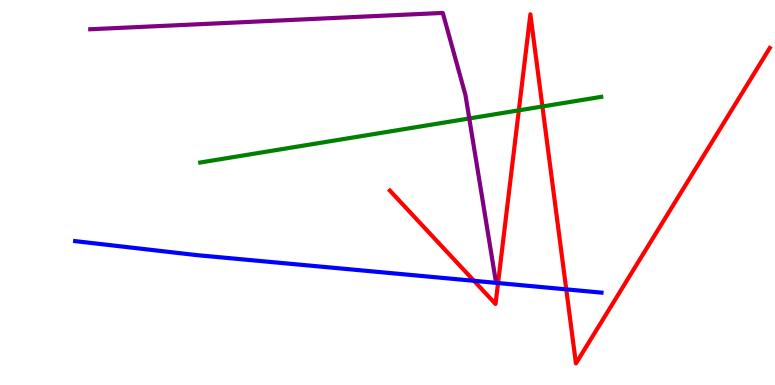[{'lines': ['blue', 'red'], 'intersections': [{'x': 6.12, 'y': 2.71}, {'x': 6.43, 'y': 2.65}, {'x': 7.31, 'y': 2.48}]}, {'lines': ['green', 'red'], 'intersections': [{'x': 6.69, 'y': 7.13}, {'x': 7.0, 'y': 7.23}]}, {'lines': ['purple', 'red'], 'intersections': []}, {'lines': ['blue', 'green'], 'intersections': []}, {'lines': ['blue', 'purple'], 'intersections': []}, {'lines': ['green', 'purple'], 'intersections': [{'x': 6.06, 'y': 6.92}]}]